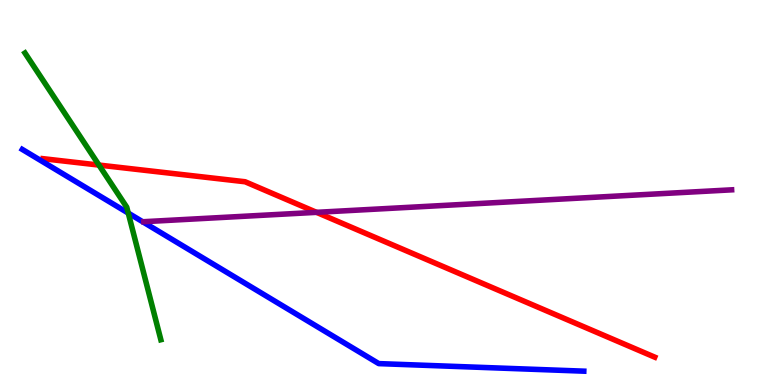[{'lines': ['blue', 'red'], 'intersections': []}, {'lines': ['green', 'red'], 'intersections': [{'x': 1.28, 'y': 5.71}]}, {'lines': ['purple', 'red'], 'intersections': [{'x': 4.08, 'y': 4.48}]}, {'lines': ['blue', 'green'], 'intersections': [{'x': 1.66, 'y': 4.46}]}, {'lines': ['blue', 'purple'], 'intersections': []}, {'lines': ['green', 'purple'], 'intersections': []}]